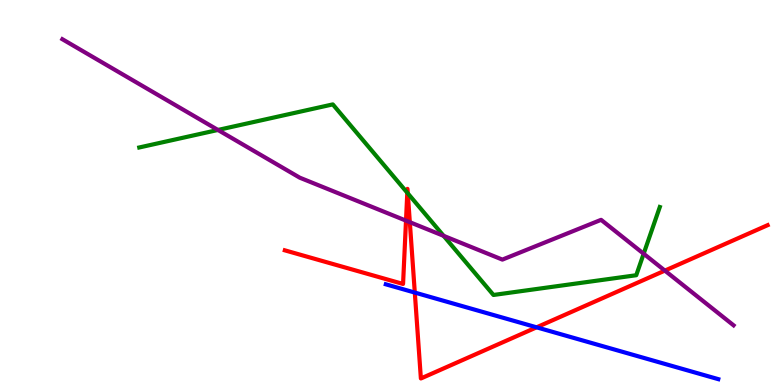[{'lines': ['blue', 'red'], 'intersections': [{'x': 5.35, 'y': 2.4}, {'x': 6.92, 'y': 1.5}]}, {'lines': ['green', 'red'], 'intersections': [{'x': 5.26, 'y': 4.99}, {'x': 5.26, 'y': 4.98}]}, {'lines': ['purple', 'red'], 'intersections': [{'x': 5.24, 'y': 4.27}, {'x': 5.29, 'y': 4.23}, {'x': 8.58, 'y': 2.97}]}, {'lines': ['blue', 'green'], 'intersections': []}, {'lines': ['blue', 'purple'], 'intersections': []}, {'lines': ['green', 'purple'], 'intersections': [{'x': 2.81, 'y': 6.62}, {'x': 5.72, 'y': 3.87}, {'x': 8.31, 'y': 3.41}]}]